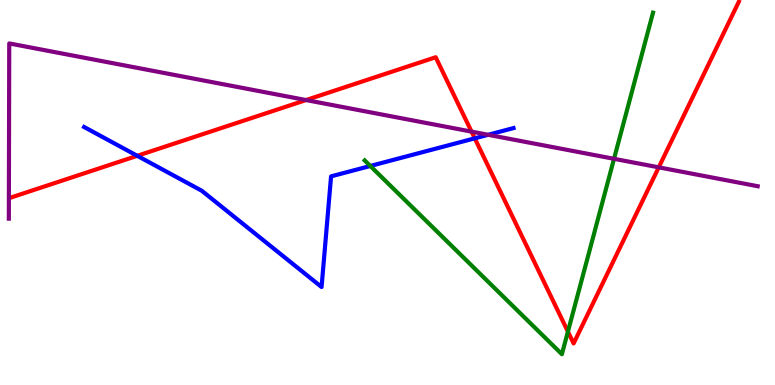[{'lines': ['blue', 'red'], 'intersections': [{'x': 1.77, 'y': 5.95}, {'x': 6.13, 'y': 6.41}]}, {'lines': ['green', 'red'], 'intersections': [{'x': 7.33, 'y': 1.39}]}, {'lines': ['purple', 'red'], 'intersections': [{'x': 3.95, 'y': 7.4}, {'x': 6.08, 'y': 6.58}, {'x': 8.5, 'y': 5.65}]}, {'lines': ['blue', 'green'], 'intersections': [{'x': 4.78, 'y': 5.69}]}, {'lines': ['blue', 'purple'], 'intersections': [{'x': 6.3, 'y': 6.5}]}, {'lines': ['green', 'purple'], 'intersections': [{'x': 7.92, 'y': 5.88}]}]